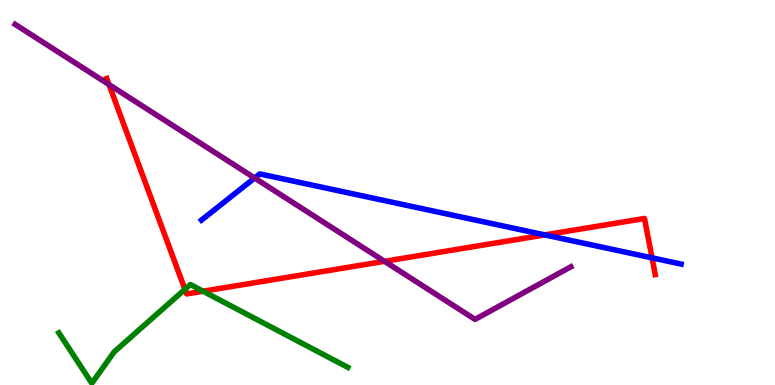[{'lines': ['blue', 'red'], 'intersections': [{'x': 7.03, 'y': 3.9}, {'x': 8.41, 'y': 3.3}]}, {'lines': ['green', 'red'], 'intersections': [{'x': 2.39, 'y': 2.49}, {'x': 2.62, 'y': 2.44}]}, {'lines': ['purple', 'red'], 'intersections': [{'x': 1.41, 'y': 7.8}, {'x': 4.96, 'y': 3.21}]}, {'lines': ['blue', 'green'], 'intersections': []}, {'lines': ['blue', 'purple'], 'intersections': [{'x': 3.29, 'y': 5.38}]}, {'lines': ['green', 'purple'], 'intersections': []}]